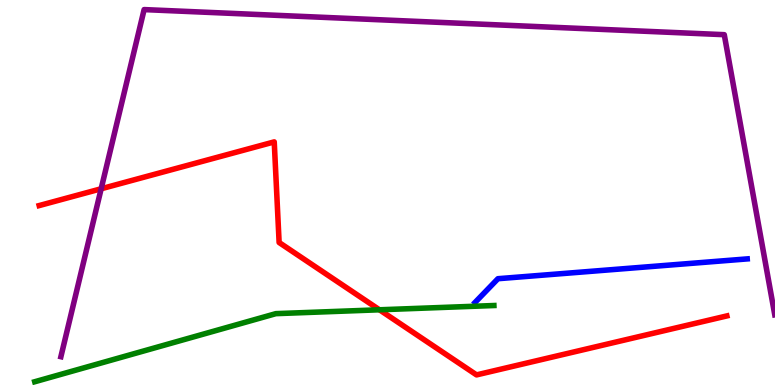[{'lines': ['blue', 'red'], 'intersections': []}, {'lines': ['green', 'red'], 'intersections': [{'x': 4.9, 'y': 1.95}]}, {'lines': ['purple', 'red'], 'intersections': [{'x': 1.31, 'y': 5.1}]}, {'lines': ['blue', 'green'], 'intersections': []}, {'lines': ['blue', 'purple'], 'intersections': []}, {'lines': ['green', 'purple'], 'intersections': []}]